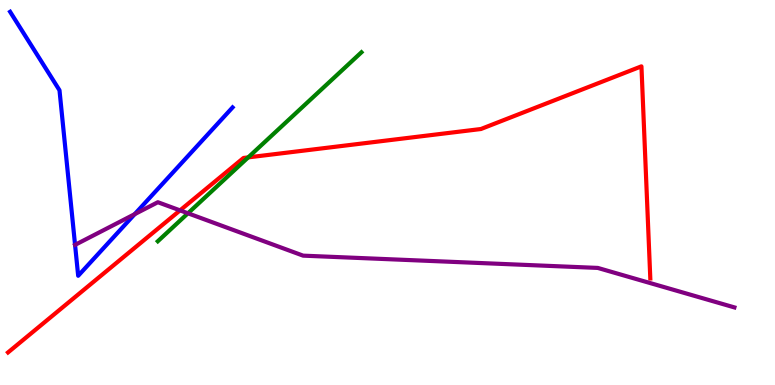[{'lines': ['blue', 'red'], 'intersections': []}, {'lines': ['green', 'red'], 'intersections': [{'x': 3.2, 'y': 5.91}]}, {'lines': ['purple', 'red'], 'intersections': [{'x': 2.32, 'y': 4.54}]}, {'lines': ['blue', 'green'], 'intersections': []}, {'lines': ['blue', 'purple'], 'intersections': [{'x': 0.969, 'y': 3.64}, {'x': 1.74, 'y': 4.44}]}, {'lines': ['green', 'purple'], 'intersections': [{'x': 2.43, 'y': 4.46}]}]